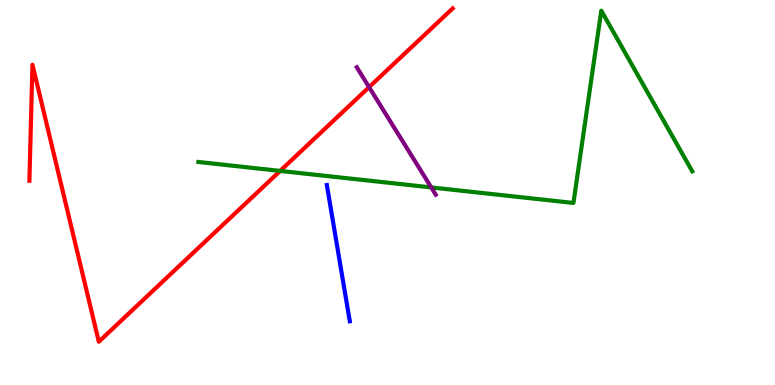[{'lines': ['blue', 'red'], 'intersections': []}, {'lines': ['green', 'red'], 'intersections': [{'x': 3.61, 'y': 5.56}]}, {'lines': ['purple', 'red'], 'intersections': [{'x': 4.76, 'y': 7.74}]}, {'lines': ['blue', 'green'], 'intersections': []}, {'lines': ['blue', 'purple'], 'intersections': []}, {'lines': ['green', 'purple'], 'intersections': [{'x': 5.56, 'y': 5.13}]}]